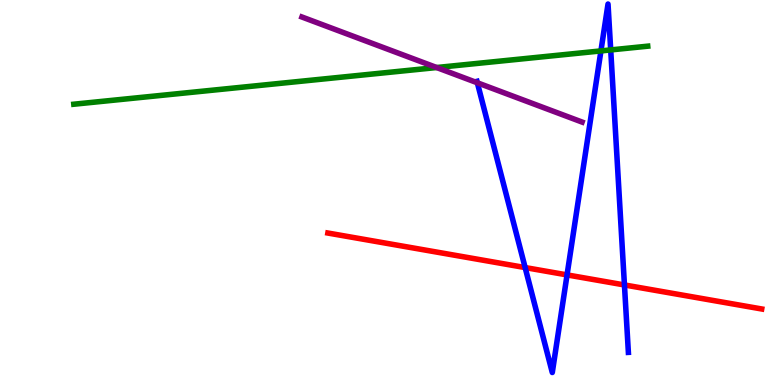[{'lines': ['blue', 'red'], 'intersections': [{'x': 6.78, 'y': 3.05}, {'x': 7.32, 'y': 2.86}, {'x': 8.06, 'y': 2.6}]}, {'lines': ['green', 'red'], 'intersections': []}, {'lines': ['purple', 'red'], 'intersections': []}, {'lines': ['blue', 'green'], 'intersections': [{'x': 7.75, 'y': 8.68}, {'x': 7.88, 'y': 8.7}]}, {'lines': ['blue', 'purple'], 'intersections': [{'x': 6.16, 'y': 7.85}]}, {'lines': ['green', 'purple'], 'intersections': [{'x': 5.63, 'y': 8.25}]}]